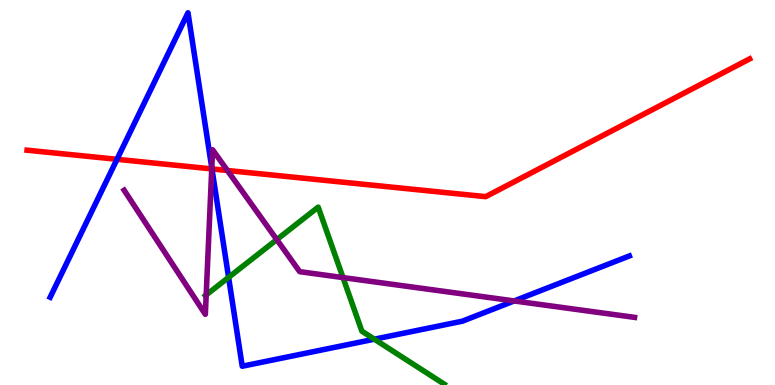[{'lines': ['blue', 'red'], 'intersections': [{'x': 1.51, 'y': 5.86}, {'x': 2.73, 'y': 5.61}]}, {'lines': ['green', 'red'], 'intersections': []}, {'lines': ['purple', 'red'], 'intersections': [{'x': 2.73, 'y': 5.61}, {'x': 2.93, 'y': 5.57}]}, {'lines': ['blue', 'green'], 'intersections': [{'x': 2.95, 'y': 2.8}, {'x': 4.83, 'y': 1.19}]}, {'lines': ['blue', 'purple'], 'intersections': [{'x': 2.73, 'y': 5.64}, {'x': 6.63, 'y': 2.18}]}, {'lines': ['green', 'purple'], 'intersections': [{'x': 2.66, 'y': 2.34}, {'x': 3.57, 'y': 3.78}, {'x': 4.43, 'y': 2.79}]}]